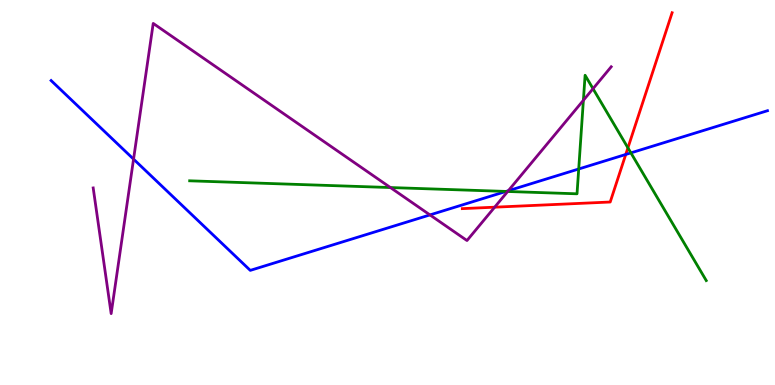[{'lines': ['blue', 'red'], 'intersections': [{'x': 8.07, 'y': 5.99}]}, {'lines': ['green', 'red'], 'intersections': [{'x': 8.1, 'y': 6.16}]}, {'lines': ['purple', 'red'], 'intersections': [{'x': 6.38, 'y': 4.62}]}, {'lines': ['blue', 'green'], 'intersections': [{'x': 6.53, 'y': 5.03}, {'x': 7.47, 'y': 5.61}, {'x': 8.14, 'y': 6.03}]}, {'lines': ['blue', 'purple'], 'intersections': [{'x': 1.72, 'y': 5.87}, {'x': 5.55, 'y': 4.42}, {'x': 6.56, 'y': 5.05}]}, {'lines': ['green', 'purple'], 'intersections': [{'x': 5.04, 'y': 5.13}, {'x': 6.55, 'y': 5.03}, {'x': 7.53, 'y': 7.4}, {'x': 7.65, 'y': 7.7}]}]